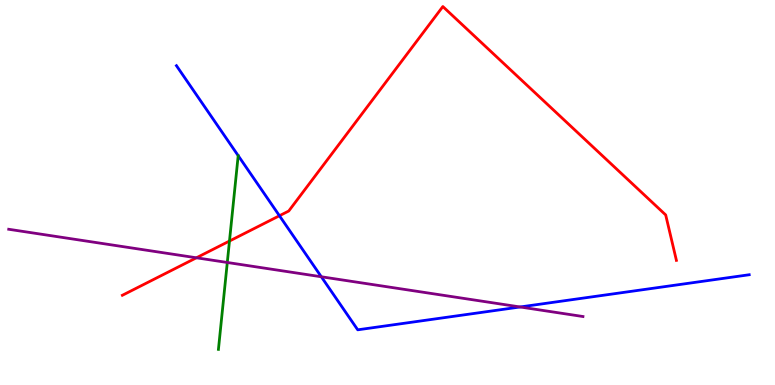[{'lines': ['blue', 'red'], 'intersections': [{'x': 3.61, 'y': 4.4}]}, {'lines': ['green', 'red'], 'intersections': [{'x': 2.96, 'y': 3.74}]}, {'lines': ['purple', 'red'], 'intersections': [{'x': 2.53, 'y': 3.3}]}, {'lines': ['blue', 'green'], 'intersections': []}, {'lines': ['blue', 'purple'], 'intersections': [{'x': 4.15, 'y': 2.81}, {'x': 6.71, 'y': 2.03}]}, {'lines': ['green', 'purple'], 'intersections': [{'x': 2.93, 'y': 3.18}]}]